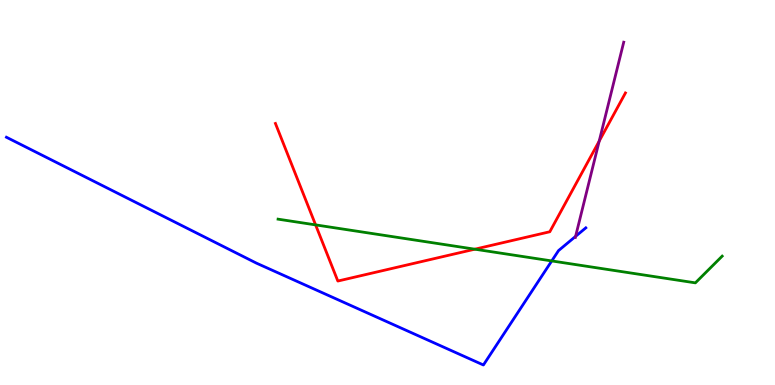[{'lines': ['blue', 'red'], 'intersections': []}, {'lines': ['green', 'red'], 'intersections': [{'x': 4.07, 'y': 4.16}, {'x': 6.13, 'y': 3.53}]}, {'lines': ['purple', 'red'], 'intersections': [{'x': 7.73, 'y': 6.34}]}, {'lines': ['blue', 'green'], 'intersections': [{'x': 7.12, 'y': 3.22}]}, {'lines': ['blue', 'purple'], 'intersections': [{'x': 7.43, 'y': 3.86}]}, {'lines': ['green', 'purple'], 'intersections': []}]